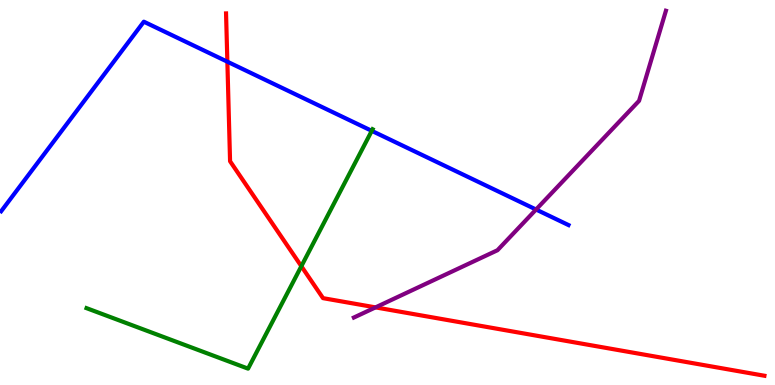[{'lines': ['blue', 'red'], 'intersections': [{'x': 2.93, 'y': 8.4}]}, {'lines': ['green', 'red'], 'intersections': [{'x': 3.89, 'y': 3.09}]}, {'lines': ['purple', 'red'], 'intersections': [{'x': 4.85, 'y': 2.02}]}, {'lines': ['blue', 'green'], 'intersections': [{'x': 4.8, 'y': 6.6}]}, {'lines': ['blue', 'purple'], 'intersections': [{'x': 6.92, 'y': 4.56}]}, {'lines': ['green', 'purple'], 'intersections': []}]